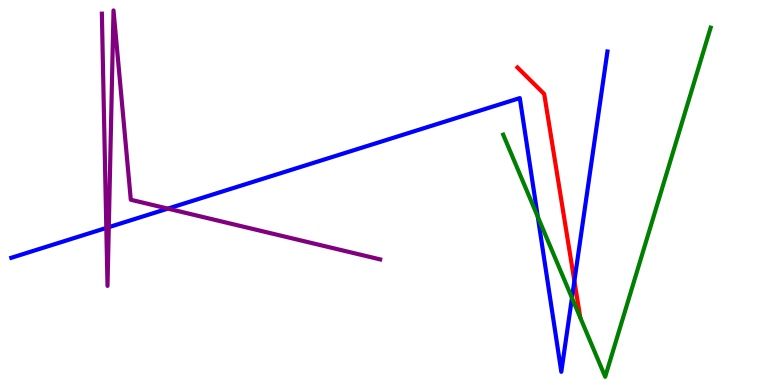[{'lines': ['blue', 'red'], 'intersections': [{'x': 7.41, 'y': 2.7}]}, {'lines': ['green', 'red'], 'intersections': []}, {'lines': ['purple', 'red'], 'intersections': []}, {'lines': ['blue', 'green'], 'intersections': [{'x': 6.94, 'y': 4.37}, {'x': 7.38, 'y': 2.26}]}, {'lines': ['blue', 'purple'], 'intersections': [{'x': 1.37, 'y': 4.08}, {'x': 1.4, 'y': 4.1}, {'x': 2.17, 'y': 4.58}]}, {'lines': ['green', 'purple'], 'intersections': []}]